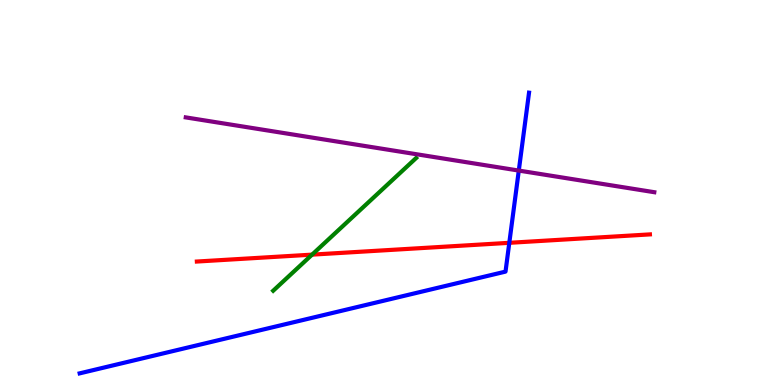[{'lines': ['blue', 'red'], 'intersections': [{'x': 6.57, 'y': 3.69}]}, {'lines': ['green', 'red'], 'intersections': [{'x': 4.03, 'y': 3.39}]}, {'lines': ['purple', 'red'], 'intersections': []}, {'lines': ['blue', 'green'], 'intersections': []}, {'lines': ['blue', 'purple'], 'intersections': [{'x': 6.69, 'y': 5.57}]}, {'lines': ['green', 'purple'], 'intersections': []}]